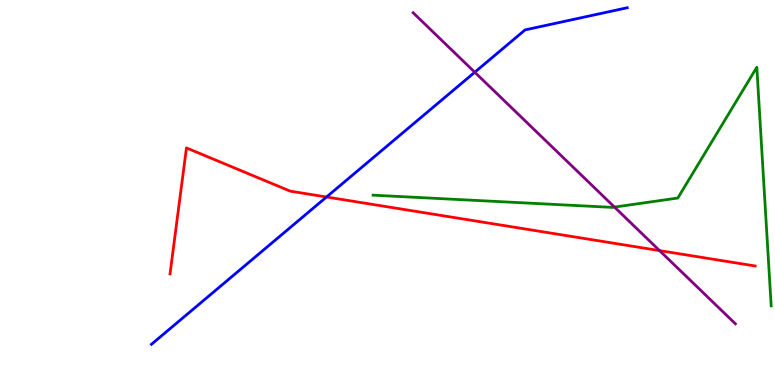[{'lines': ['blue', 'red'], 'intersections': [{'x': 4.21, 'y': 4.88}]}, {'lines': ['green', 'red'], 'intersections': []}, {'lines': ['purple', 'red'], 'intersections': [{'x': 8.51, 'y': 3.49}]}, {'lines': ['blue', 'green'], 'intersections': []}, {'lines': ['blue', 'purple'], 'intersections': [{'x': 6.13, 'y': 8.12}]}, {'lines': ['green', 'purple'], 'intersections': [{'x': 7.93, 'y': 4.62}]}]